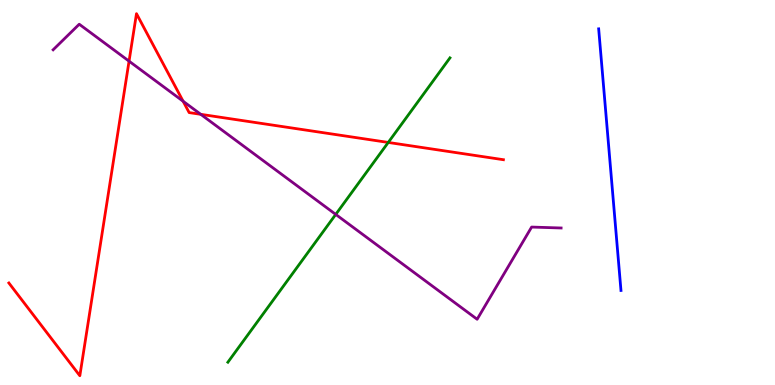[{'lines': ['blue', 'red'], 'intersections': []}, {'lines': ['green', 'red'], 'intersections': [{'x': 5.01, 'y': 6.3}]}, {'lines': ['purple', 'red'], 'intersections': [{'x': 1.67, 'y': 8.41}, {'x': 2.36, 'y': 7.37}, {'x': 2.59, 'y': 7.03}]}, {'lines': ['blue', 'green'], 'intersections': []}, {'lines': ['blue', 'purple'], 'intersections': []}, {'lines': ['green', 'purple'], 'intersections': [{'x': 4.33, 'y': 4.43}]}]